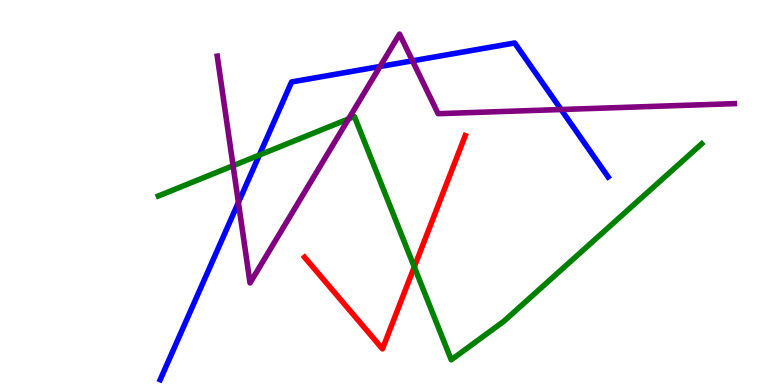[{'lines': ['blue', 'red'], 'intersections': []}, {'lines': ['green', 'red'], 'intersections': [{'x': 5.35, 'y': 3.07}]}, {'lines': ['purple', 'red'], 'intersections': []}, {'lines': ['blue', 'green'], 'intersections': [{'x': 3.35, 'y': 5.97}]}, {'lines': ['blue', 'purple'], 'intersections': [{'x': 3.08, 'y': 4.74}, {'x': 4.9, 'y': 8.27}, {'x': 5.32, 'y': 8.42}, {'x': 7.24, 'y': 7.16}]}, {'lines': ['green', 'purple'], 'intersections': [{'x': 3.01, 'y': 5.7}, {'x': 4.5, 'y': 6.91}]}]